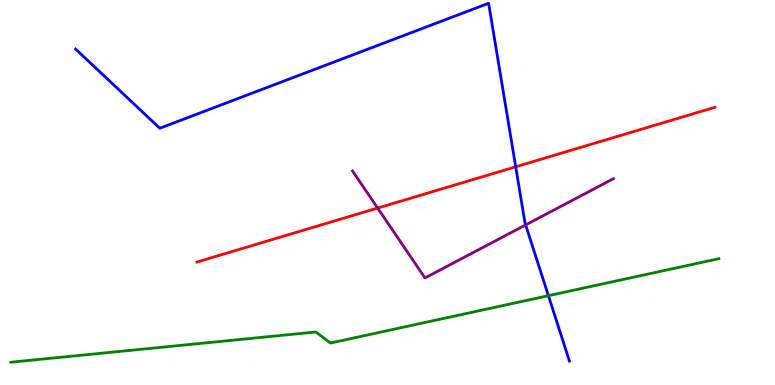[{'lines': ['blue', 'red'], 'intersections': [{'x': 6.65, 'y': 5.67}]}, {'lines': ['green', 'red'], 'intersections': []}, {'lines': ['purple', 'red'], 'intersections': [{'x': 4.87, 'y': 4.6}]}, {'lines': ['blue', 'green'], 'intersections': [{'x': 7.08, 'y': 2.32}]}, {'lines': ['blue', 'purple'], 'intersections': [{'x': 6.78, 'y': 4.16}]}, {'lines': ['green', 'purple'], 'intersections': []}]